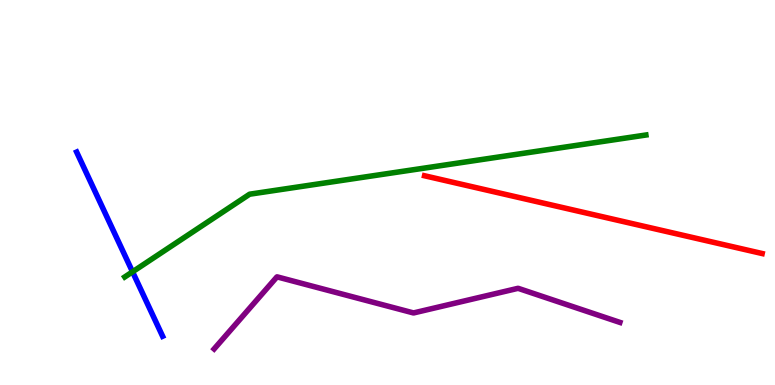[{'lines': ['blue', 'red'], 'intersections': []}, {'lines': ['green', 'red'], 'intersections': []}, {'lines': ['purple', 'red'], 'intersections': []}, {'lines': ['blue', 'green'], 'intersections': [{'x': 1.71, 'y': 2.94}]}, {'lines': ['blue', 'purple'], 'intersections': []}, {'lines': ['green', 'purple'], 'intersections': []}]